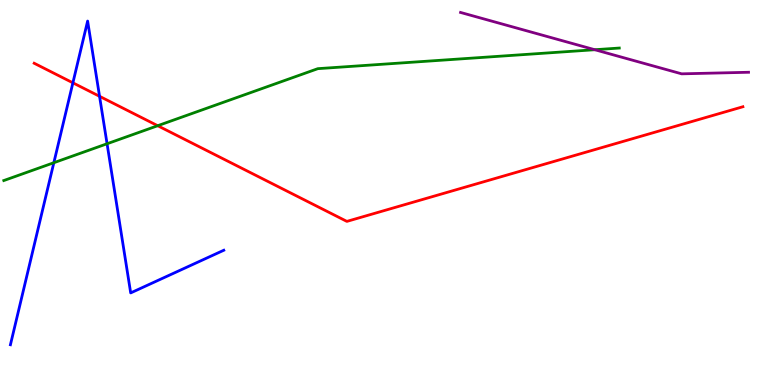[{'lines': ['blue', 'red'], 'intersections': [{'x': 0.941, 'y': 7.85}, {'x': 1.28, 'y': 7.5}]}, {'lines': ['green', 'red'], 'intersections': [{'x': 2.03, 'y': 6.73}]}, {'lines': ['purple', 'red'], 'intersections': []}, {'lines': ['blue', 'green'], 'intersections': [{'x': 0.695, 'y': 5.77}, {'x': 1.38, 'y': 6.27}]}, {'lines': ['blue', 'purple'], 'intersections': []}, {'lines': ['green', 'purple'], 'intersections': [{'x': 7.67, 'y': 8.71}]}]